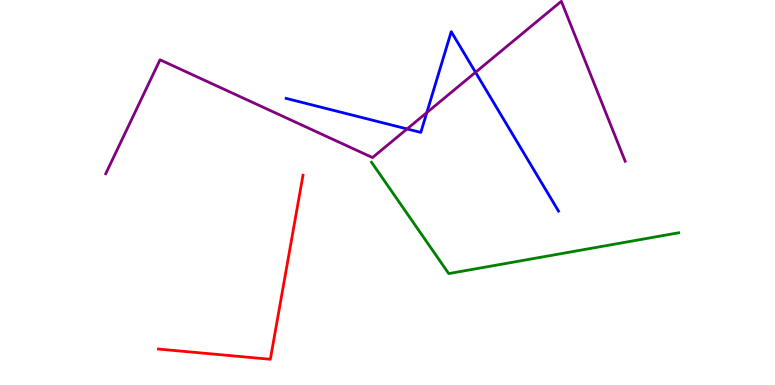[{'lines': ['blue', 'red'], 'intersections': []}, {'lines': ['green', 'red'], 'intersections': []}, {'lines': ['purple', 'red'], 'intersections': []}, {'lines': ['blue', 'green'], 'intersections': []}, {'lines': ['blue', 'purple'], 'intersections': [{'x': 5.25, 'y': 6.65}, {'x': 5.51, 'y': 7.07}, {'x': 6.14, 'y': 8.12}]}, {'lines': ['green', 'purple'], 'intersections': []}]